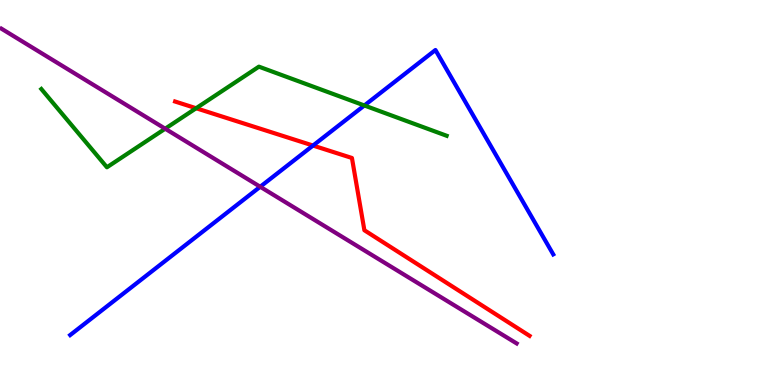[{'lines': ['blue', 'red'], 'intersections': [{'x': 4.04, 'y': 6.22}]}, {'lines': ['green', 'red'], 'intersections': [{'x': 2.53, 'y': 7.19}]}, {'lines': ['purple', 'red'], 'intersections': []}, {'lines': ['blue', 'green'], 'intersections': [{'x': 4.7, 'y': 7.26}]}, {'lines': ['blue', 'purple'], 'intersections': [{'x': 3.36, 'y': 5.15}]}, {'lines': ['green', 'purple'], 'intersections': [{'x': 2.13, 'y': 6.66}]}]